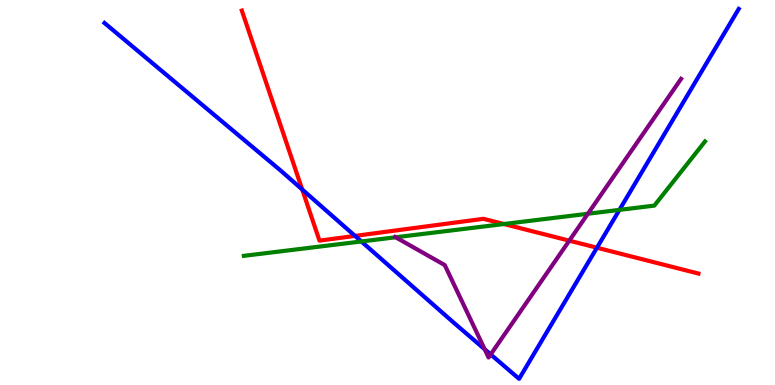[{'lines': ['blue', 'red'], 'intersections': [{'x': 3.9, 'y': 5.08}, {'x': 4.58, 'y': 3.87}, {'x': 7.7, 'y': 3.57}]}, {'lines': ['green', 'red'], 'intersections': [{'x': 6.5, 'y': 4.18}]}, {'lines': ['purple', 'red'], 'intersections': [{'x': 7.35, 'y': 3.75}]}, {'lines': ['blue', 'green'], 'intersections': [{'x': 4.66, 'y': 3.73}, {'x': 7.99, 'y': 4.55}]}, {'lines': ['blue', 'purple'], 'intersections': [{'x': 6.25, 'y': 0.928}, {'x': 6.33, 'y': 0.794}]}, {'lines': ['green', 'purple'], 'intersections': [{'x': 5.11, 'y': 3.84}, {'x': 7.59, 'y': 4.45}]}]